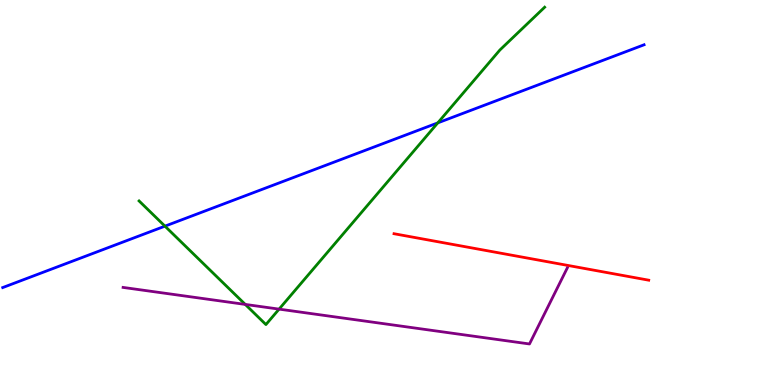[{'lines': ['blue', 'red'], 'intersections': []}, {'lines': ['green', 'red'], 'intersections': []}, {'lines': ['purple', 'red'], 'intersections': []}, {'lines': ['blue', 'green'], 'intersections': [{'x': 2.13, 'y': 4.13}, {'x': 5.65, 'y': 6.81}]}, {'lines': ['blue', 'purple'], 'intersections': []}, {'lines': ['green', 'purple'], 'intersections': [{'x': 3.16, 'y': 2.09}, {'x': 3.6, 'y': 1.97}]}]